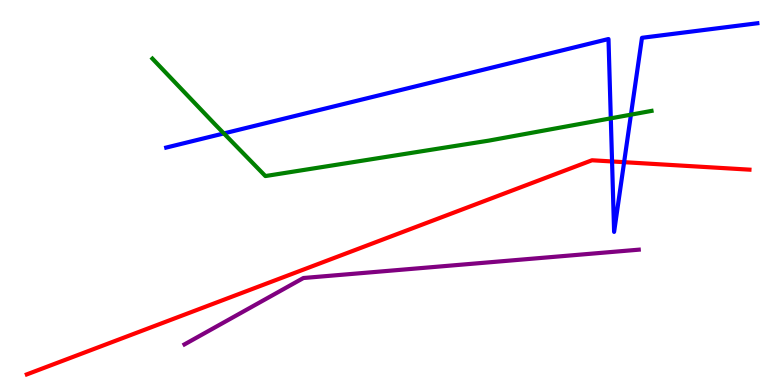[{'lines': ['blue', 'red'], 'intersections': [{'x': 7.9, 'y': 5.81}, {'x': 8.05, 'y': 5.79}]}, {'lines': ['green', 'red'], 'intersections': []}, {'lines': ['purple', 'red'], 'intersections': []}, {'lines': ['blue', 'green'], 'intersections': [{'x': 2.89, 'y': 6.53}, {'x': 7.88, 'y': 6.93}, {'x': 8.14, 'y': 7.02}]}, {'lines': ['blue', 'purple'], 'intersections': []}, {'lines': ['green', 'purple'], 'intersections': []}]